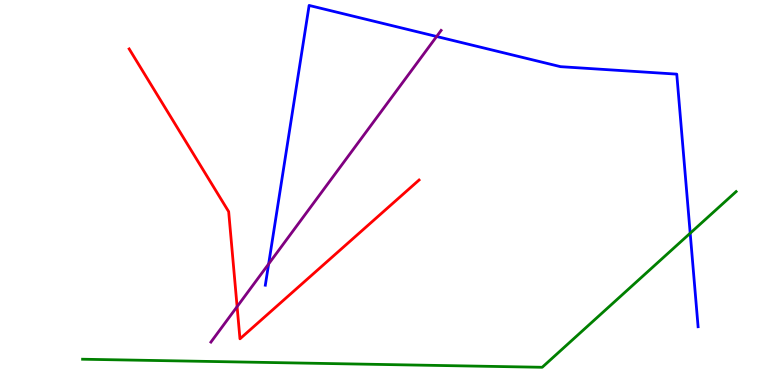[{'lines': ['blue', 'red'], 'intersections': []}, {'lines': ['green', 'red'], 'intersections': []}, {'lines': ['purple', 'red'], 'intersections': [{'x': 3.06, 'y': 2.04}]}, {'lines': ['blue', 'green'], 'intersections': [{'x': 8.91, 'y': 3.94}]}, {'lines': ['blue', 'purple'], 'intersections': [{'x': 3.47, 'y': 3.14}, {'x': 5.63, 'y': 9.05}]}, {'lines': ['green', 'purple'], 'intersections': []}]